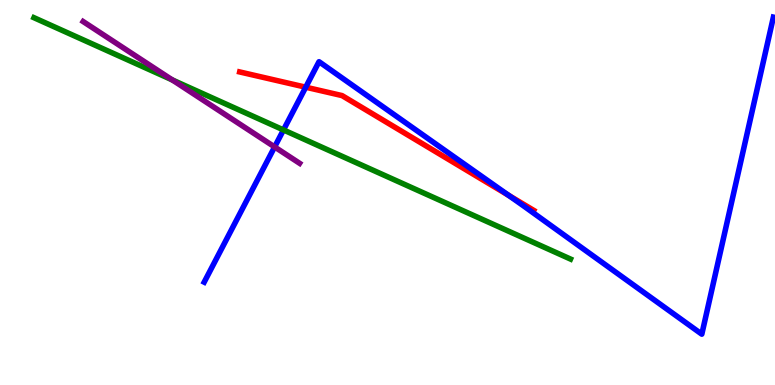[{'lines': ['blue', 'red'], 'intersections': [{'x': 3.94, 'y': 7.74}, {'x': 6.56, 'y': 4.93}]}, {'lines': ['green', 'red'], 'intersections': []}, {'lines': ['purple', 'red'], 'intersections': []}, {'lines': ['blue', 'green'], 'intersections': [{'x': 3.66, 'y': 6.63}]}, {'lines': ['blue', 'purple'], 'intersections': [{'x': 3.54, 'y': 6.18}]}, {'lines': ['green', 'purple'], 'intersections': [{'x': 2.22, 'y': 7.92}]}]